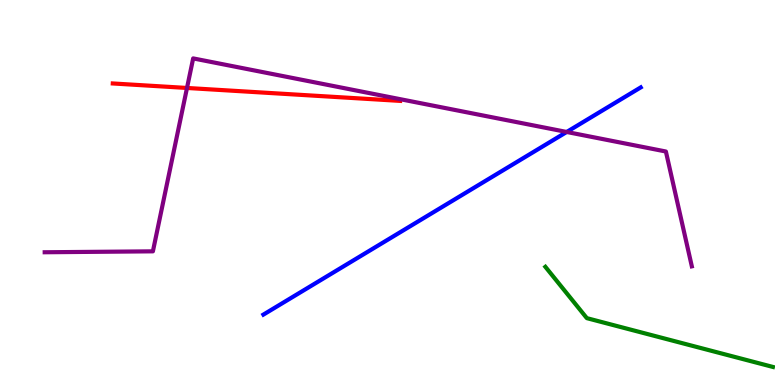[{'lines': ['blue', 'red'], 'intersections': []}, {'lines': ['green', 'red'], 'intersections': []}, {'lines': ['purple', 'red'], 'intersections': [{'x': 2.41, 'y': 7.72}]}, {'lines': ['blue', 'green'], 'intersections': []}, {'lines': ['blue', 'purple'], 'intersections': [{'x': 7.31, 'y': 6.57}]}, {'lines': ['green', 'purple'], 'intersections': []}]